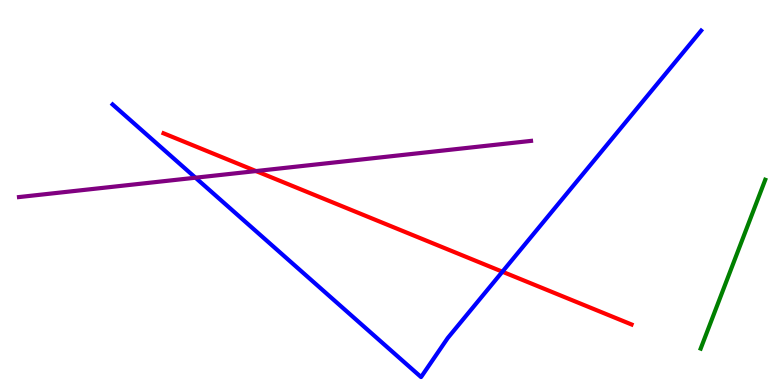[{'lines': ['blue', 'red'], 'intersections': [{'x': 6.48, 'y': 2.94}]}, {'lines': ['green', 'red'], 'intersections': []}, {'lines': ['purple', 'red'], 'intersections': [{'x': 3.3, 'y': 5.56}]}, {'lines': ['blue', 'green'], 'intersections': []}, {'lines': ['blue', 'purple'], 'intersections': [{'x': 2.52, 'y': 5.38}]}, {'lines': ['green', 'purple'], 'intersections': []}]